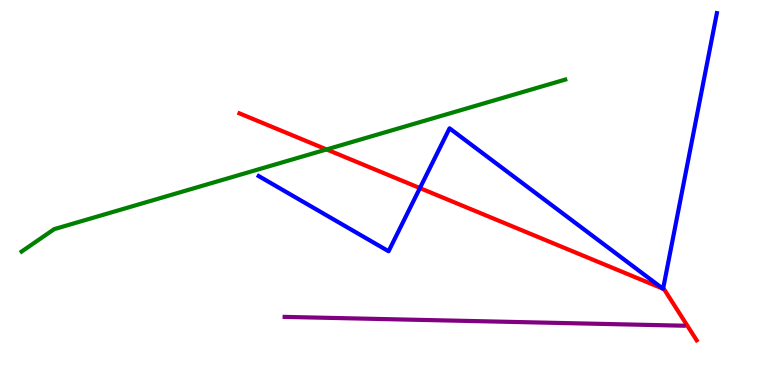[{'lines': ['blue', 'red'], 'intersections': [{'x': 5.42, 'y': 5.11}, {'x': 8.55, 'y': 2.5}, {'x': 8.56, 'y': 2.5}]}, {'lines': ['green', 'red'], 'intersections': [{'x': 4.21, 'y': 6.12}]}, {'lines': ['purple', 'red'], 'intersections': []}, {'lines': ['blue', 'green'], 'intersections': []}, {'lines': ['blue', 'purple'], 'intersections': []}, {'lines': ['green', 'purple'], 'intersections': []}]